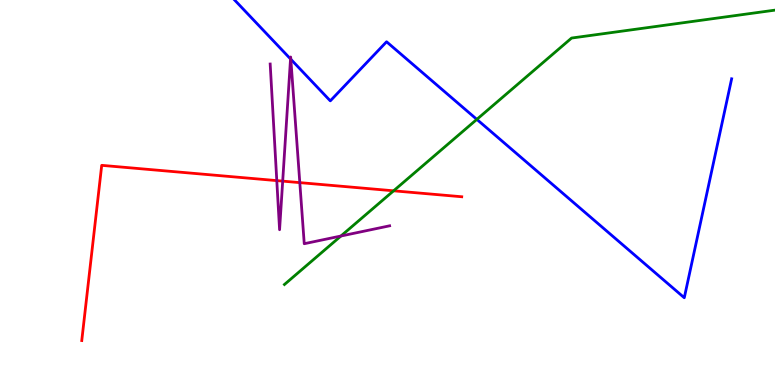[{'lines': ['blue', 'red'], 'intersections': []}, {'lines': ['green', 'red'], 'intersections': [{'x': 5.08, 'y': 5.04}]}, {'lines': ['purple', 'red'], 'intersections': [{'x': 3.57, 'y': 5.31}, {'x': 3.65, 'y': 5.3}, {'x': 3.87, 'y': 5.26}]}, {'lines': ['blue', 'green'], 'intersections': [{'x': 6.15, 'y': 6.9}]}, {'lines': ['blue', 'purple'], 'intersections': [{'x': 3.75, 'y': 8.47}, {'x': 3.75, 'y': 8.46}]}, {'lines': ['green', 'purple'], 'intersections': [{'x': 4.4, 'y': 3.87}]}]